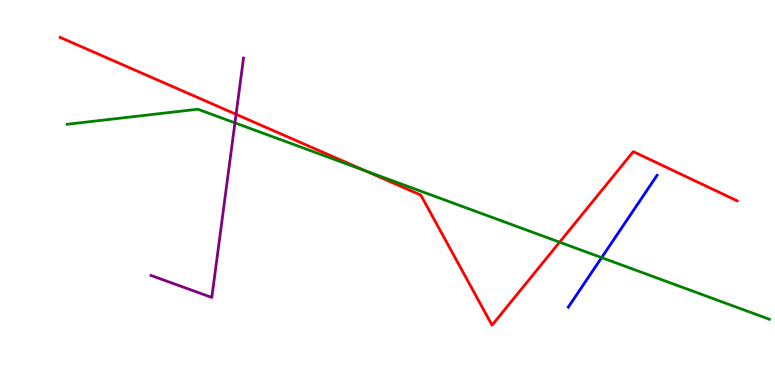[{'lines': ['blue', 'red'], 'intersections': []}, {'lines': ['green', 'red'], 'intersections': [{'x': 4.71, 'y': 5.57}, {'x': 7.22, 'y': 3.71}]}, {'lines': ['purple', 'red'], 'intersections': [{'x': 3.05, 'y': 7.03}]}, {'lines': ['blue', 'green'], 'intersections': [{'x': 7.76, 'y': 3.31}]}, {'lines': ['blue', 'purple'], 'intersections': []}, {'lines': ['green', 'purple'], 'intersections': [{'x': 3.03, 'y': 6.81}]}]